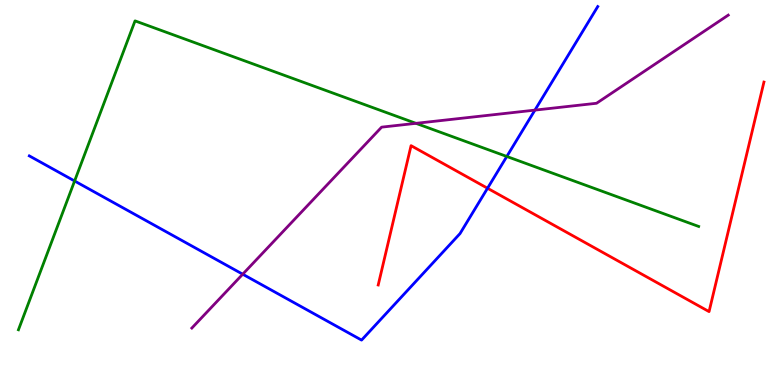[{'lines': ['blue', 'red'], 'intersections': [{'x': 6.29, 'y': 5.11}]}, {'lines': ['green', 'red'], 'intersections': []}, {'lines': ['purple', 'red'], 'intersections': []}, {'lines': ['blue', 'green'], 'intersections': [{'x': 0.963, 'y': 5.3}, {'x': 6.54, 'y': 5.94}]}, {'lines': ['blue', 'purple'], 'intersections': [{'x': 3.13, 'y': 2.88}, {'x': 6.9, 'y': 7.14}]}, {'lines': ['green', 'purple'], 'intersections': [{'x': 5.37, 'y': 6.8}]}]